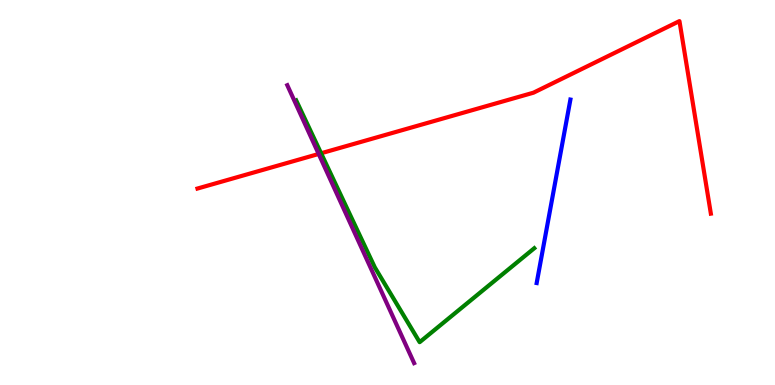[{'lines': ['blue', 'red'], 'intersections': []}, {'lines': ['green', 'red'], 'intersections': [{'x': 4.14, 'y': 6.02}]}, {'lines': ['purple', 'red'], 'intersections': [{'x': 4.11, 'y': 6.0}]}, {'lines': ['blue', 'green'], 'intersections': []}, {'lines': ['blue', 'purple'], 'intersections': []}, {'lines': ['green', 'purple'], 'intersections': []}]